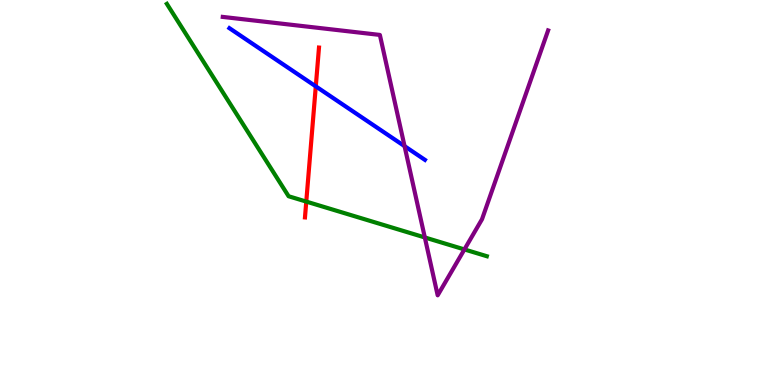[{'lines': ['blue', 'red'], 'intersections': [{'x': 4.07, 'y': 7.76}]}, {'lines': ['green', 'red'], 'intersections': [{'x': 3.95, 'y': 4.76}]}, {'lines': ['purple', 'red'], 'intersections': []}, {'lines': ['blue', 'green'], 'intersections': []}, {'lines': ['blue', 'purple'], 'intersections': [{'x': 5.22, 'y': 6.2}]}, {'lines': ['green', 'purple'], 'intersections': [{'x': 5.48, 'y': 3.83}, {'x': 5.99, 'y': 3.52}]}]